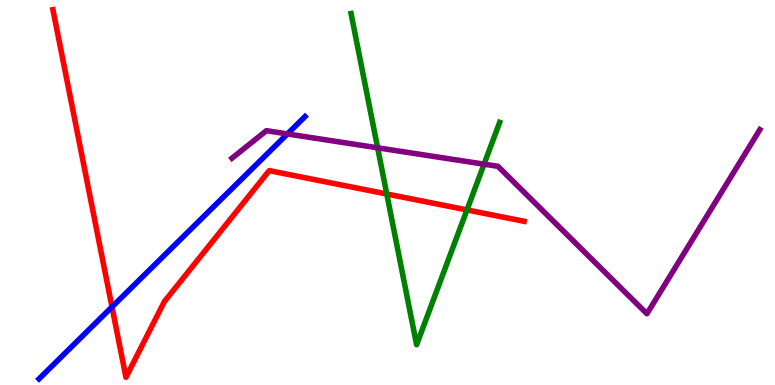[{'lines': ['blue', 'red'], 'intersections': [{'x': 1.44, 'y': 2.03}]}, {'lines': ['green', 'red'], 'intersections': [{'x': 4.99, 'y': 4.96}, {'x': 6.03, 'y': 4.55}]}, {'lines': ['purple', 'red'], 'intersections': []}, {'lines': ['blue', 'green'], 'intersections': []}, {'lines': ['blue', 'purple'], 'intersections': [{'x': 3.71, 'y': 6.52}]}, {'lines': ['green', 'purple'], 'intersections': [{'x': 4.87, 'y': 6.16}, {'x': 6.25, 'y': 5.74}]}]